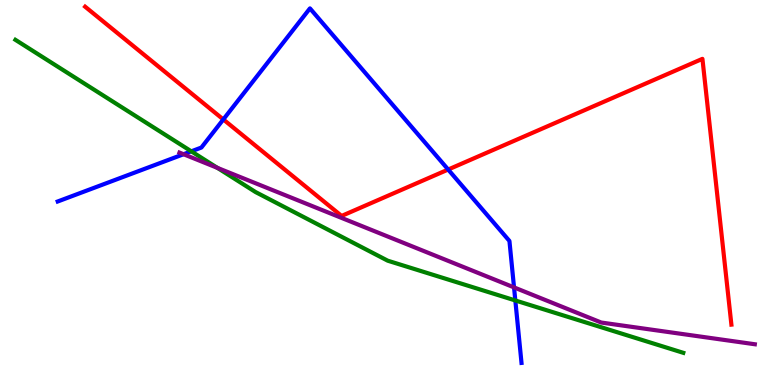[{'lines': ['blue', 'red'], 'intersections': [{'x': 2.88, 'y': 6.9}, {'x': 5.78, 'y': 5.6}]}, {'lines': ['green', 'red'], 'intersections': []}, {'lines': ['purple', 'red'], 'intersections': []}, {'lines': ['blue', 'green'], 'intersections': [{'x': 2.47, 'y': 6.07}, {'x': 6.65, 'y': 2.2}]}, {'lines': ['blue', 'purple'], 'intersections': [{'x': 2.37, 'y': 5.99}, {'x': 6.63, 'y': 2.54}]}, {'lines': ['green', 'purple'], 'intersections': [{'x': 2.81, 'y': 5.64}]}]